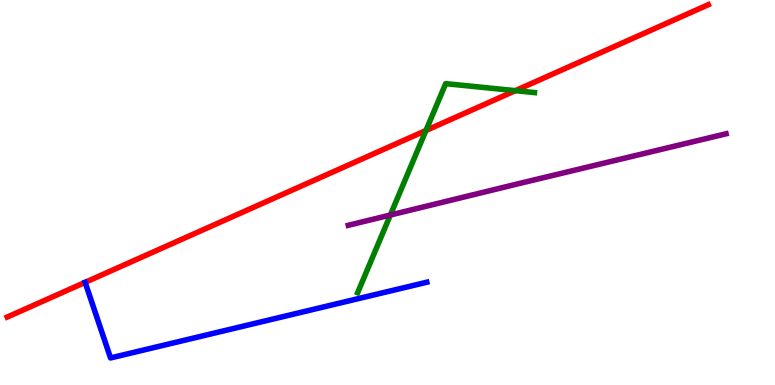[{'lines': ['blue', 'red'], 'intersections': [{'x': 1.1, 'y': 2.67}]}, {'lines': ['green', 'red'], 'intersections': [{'x': 5.5, 'y': 6.61}, {'x': 6.65, 'y': 7.65}]}, {'lines': ['purple', 'red'], 'intersections': []}, {'lines': ['blue', 'green'], 'intersections': []}, {'lines': ['blue', 'purple'], 'intersections': []}, {'lines': ['green', 'purple'], 'intersections': [{'x': 5.04, 'y': 4.41}]}]